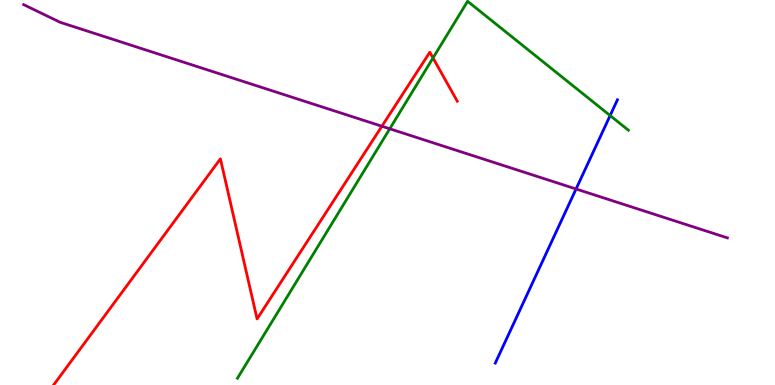[{'lines': ['blue', 'red'], 'intersections': []}, {'lines': ['green', 'red'], 'intersections': [{'x': 5.59, 'y': 8.49}]}, {'lines': ['purple', 'red'], 'intersections': [{'x': 4.93, 'y': 6.72}]}, {'lines': ['blue', 'green'], 'intersections': [{'x': 7.87, 'y': 7.0}]}, {'lines': ['blue', 'purple'], 'intersections': [{'x': 7.43, 'y': 5.09}]}, {'lines': ['green', 'purple'], 'intersections': [{'x': 5.03, 'y': 6.65}]}]